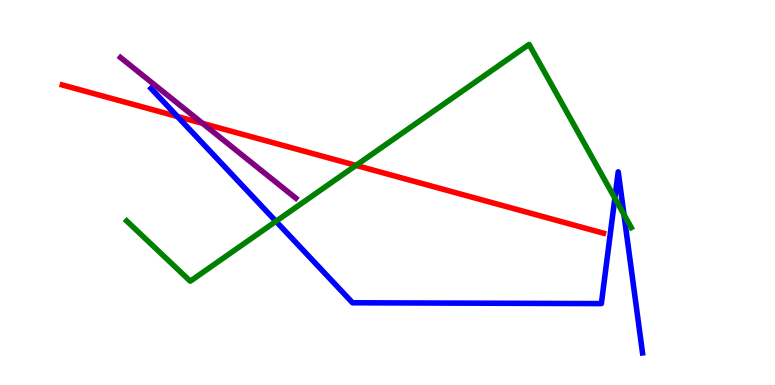[{'lines': ['blue', 'red'], 'intersections': [{'x': 2.29, 'y': 6.97}]}, {'lines': ['green', 'red'], 'intersections': [{'x': 4.59, 'y': 5.7}]}, {'lines': ['purple', 'red'], 'intersections': [{'x': 2.61, 'y': 6.79}]}, {'lines': ['blue', 'green'], 'intersections': [{'x': 3.56, 'y': 4.25}, {'x': 7.93, 'y': 4.85}, {'x': 8.05, 'y': 4.43}]}, {'lines': ['blue', 'purple'], 'intersections': []}, {'lines': ['green', 'purple'], 'intersections': []}]